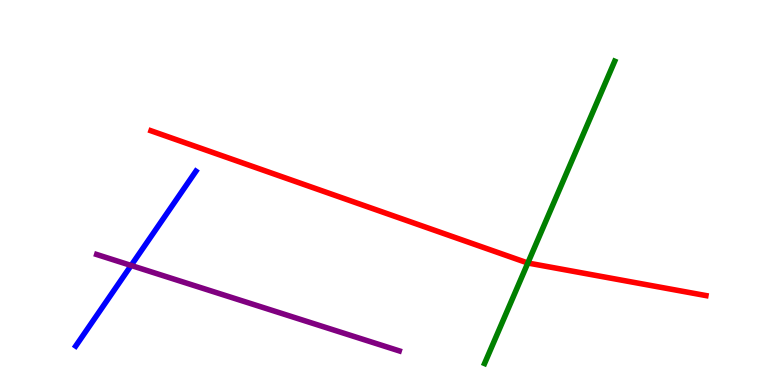[{'lines': ['blue', 'red'], 'intersections': []}, {'lines': ['green', 'red'], 'intersections': [{'x': 6.81, 'y': 3.17}]}, {'lines': ['purple', 'red'], 'intersections': []}, {'lines': ['blue', 'green'], 'intersections': []}, {'lines': ['blue', 'purple'], 'intersections': [{'x': 1.69, 'y': 3.1}]}, {'lines': ['green', 'purple'], 'intersections': []}]